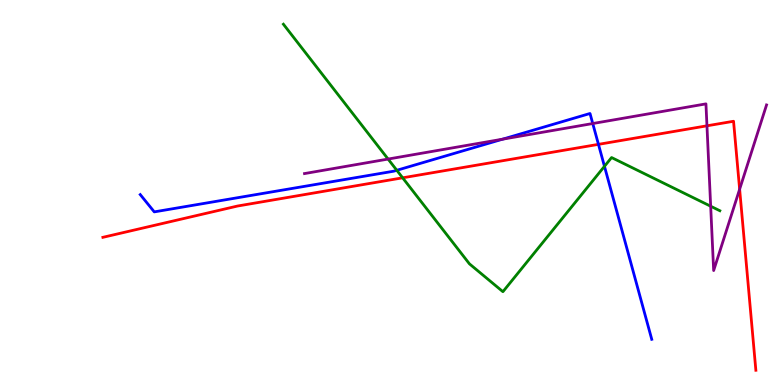[{'lines': ['blue', 'red'], 'intersections': [{'x': 7.72, 'y': 6.25}]}, {'lines': ['green', 'red'], 'intersections': [{'x': 5.2, 'y': 5.38}]}, {'lines': ['purple', 'red'], 'intersections': [{'x': 9.12, 'y': 6.73}, {'x': 9.54, 'y': 5.09}]}, {'lines': ['blue', 'green'], 'intersections': [{'x': 5.12, 'y': 5.58}, {'x': 7.8, 'y': 5.68}]}, {'lines': ['blue', 'purple'], 'intersections': [{'x': 6.49, 'y': 6.39}, {'x': 7.65, 'y': 6.79}]}, {'lines': ['green', 'purple'], 'intersections': [{'x': 5.01, 'y': 5.87}, {'x': 9.17, 'y': 4.64}]}]